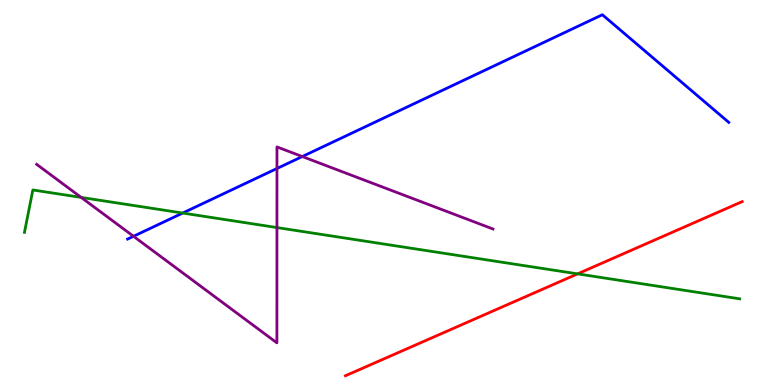[{'lines': ['blue', 'red'], 'intersections': []}, {'lines': ['green', 'red'], 'intersections': [{'x': 7.45, 'y': 2.89}]}, {'lines': ['purple', 'red'], 'intersections': []}, {'lines': ['blue', 'green'], 'intersections': [{'x': 2.36, 'y': 4.47}]}, {'lines': ['blue', 'purple'], 'intersections': [{'x': 1.72, 'y': 3.86}, {'x': 3.57, 'y': 5.62}, {'x': 3.9, 'y': 5.93}]}, {'lines': ['green', 'purple'], 'intersections': [{'x': 1.05, 'y': 4.87}, {'x': 3.57, 'y': 4.09}]}]